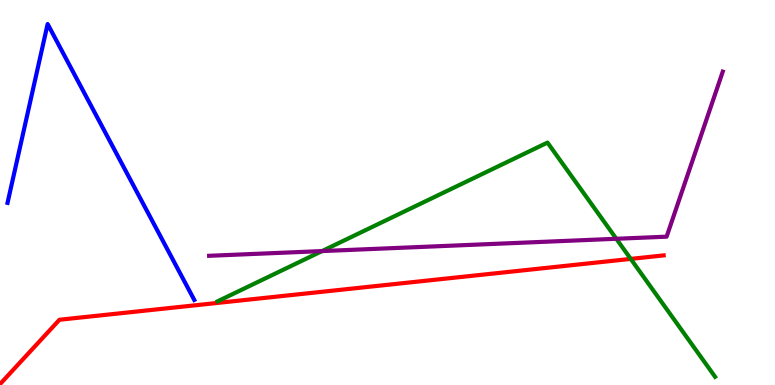[{'lines': ['blue', 'red'], 'intersections': []}, {'lines': ['green', 'red'], 'intersections': [{'x': 8.14, 'y': 3.28}]}, {'lines': ['purple', 'red'], 'intersections': []}, {'lines': ['blue', 'green'], 'intersections': []}, {'lines': ['blue', 'purple'], 'intersections': []}, {'lines': ['green', 'purple'], 'intersections': [{'x': 4.16, 'y': 3.48}, {'x': 7.95, 'y': 3.8}]}]